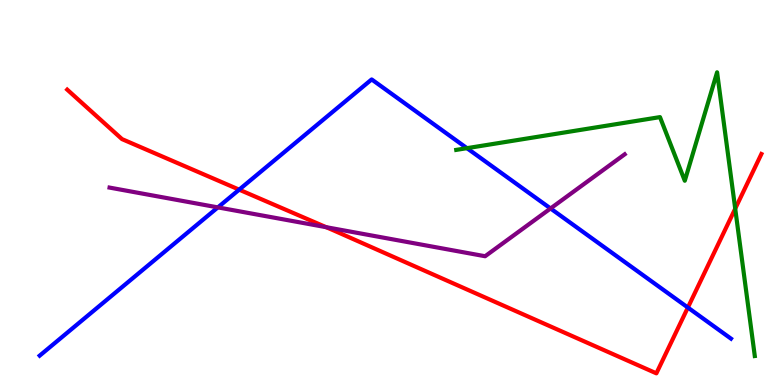[{'lines': ['blue', 'red'], 'intersections': [{'x': 3.09, 'y': 5.07}, {'x': 8.88, 'y': 2.01}]}, {'lines': ['green', 'red'], 'intersections': [{'x': 9.49, 'y': 4.58}]}, {'lines': ['purple', 'red'], 'intersections': [{'x': 4.21, 'y': 4.1}]}, {'lines': ['blue', 'green'], 'intersections': [{'x': 6.03, 'y': 6.15}]}, {'lines': ['blue', 'purple'], 'intersections': [{'x': 2.81, 'y': 4.61}, {'x': 7.1, 'y': 4.59}]}, {'lines': ['green', 'purple'], 'intersections': []}]